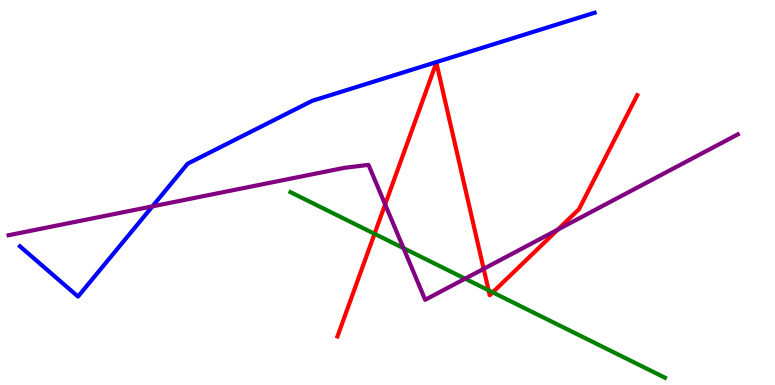[{'lines': ['blue', 'red'], 'intersections': []}, {'lines': ['green', 'red'], 'intersections': [{'x': 4.83, 'y': 3.93}, {'x': 6.3, 'y': 2.46}, {'x': 6.36, 'y': 2.41}]}, {'lines': ['purple', 'red'], 'intersections': [{'x': 4.97, 'y': 4.69}, {'x': 6.24, 'y': 3.02}, {'x': 7.2, 'y': 4.04}]}, {'lines': ['blue', 'green'], 'intersections': []}, {'lines': ['blue', 'purple'], 'intersections': [{'x': 1.97, 'y': 4.64}]}, {'lines': ['green', 'purple'], 'intersections': [{'x': 5.21, 'y': 3.55}, {'x': 6.0, 'y': 2.76}]}]